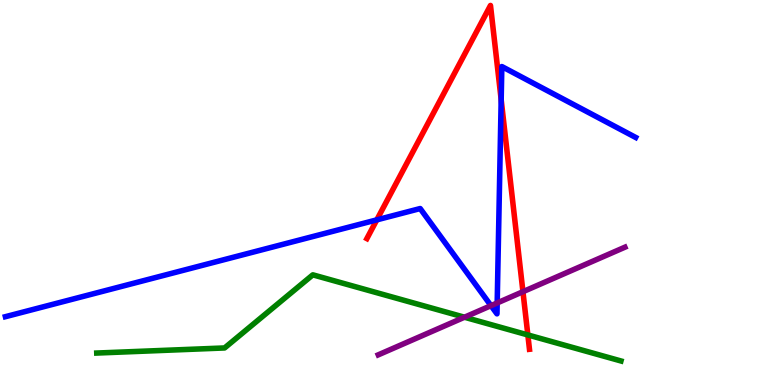[{'lines': ['blue', 'red'], 'intersections': [{'x': 4.86, 'y': 4.29}, {'x': 6.47, 'y': 7.41}]}, {'lines': ['green', 'red'], 'intersections': [{'x': 6.81, 'y': 1.3}]}, {'lines': ['purple', 'red'], 'intersections': [{'x': 6.75, 'y': 2.42}]}, {'lines': ['blue', 'green'], 'intersections': []}, {'lines': ['blue', 'purple'], 'intersections': [{'x': 6.34, 'y': 2.06}, {'x': 6.42, 'y': 2.13}]}, {'lines': ['green', 'purple'], 'intersections': [{'x': 5.99, 'y': 1.76}]}]